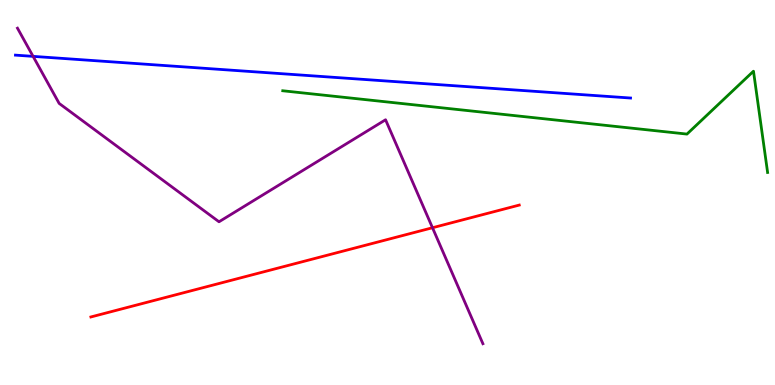[{'lines': ['blue', 'red'], 'intersections': []}, {'lines': ['green', 'red'], 'intersections': []}, {'lines': ['purple', 'red'], 'intersections': [{'x': 5.58, 'y': 4.08}]}, {'lines': ['blue', 'green'], 'intersections': []}, {'lines': ['blue', 'purple'], 'intersections': [{'x': 0.427, 'y': 8.54}]}, {'lines': ['green', 'purple'], 'intersections': []}]